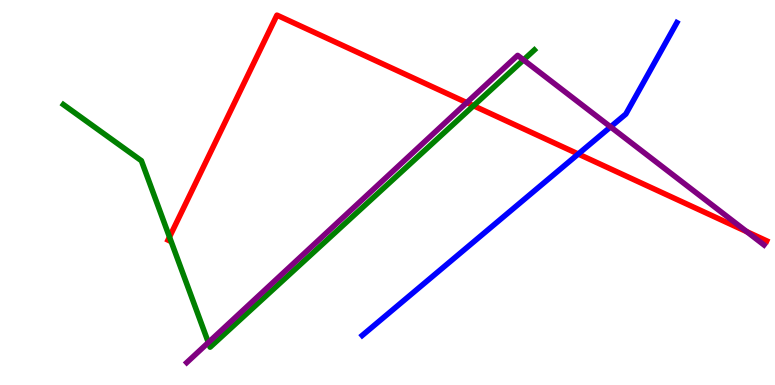[{'lines': ['blue', 'red'], 'intersections': [{'x': 7.46, 'y': 6.0}]}, {'lines': ['green', 'red'], 'intersections': [{'x': 2.19, 'y': 3.84}, {'x': 6.11, 'y': 7.25}]}, {'lines': ['purple', 'red'], 'intersections': [{'x': 6.02, 'y': 7.33}, {'x': 9.64, 'y': 3.98}]}, {'lines': ['blue', 'green'], 'intersections': []}, {'lines': ['blue', 'purple'], 'intersections': [{'x': 7.88, 'y': 6.7}]}, {'lines': ['green', 'purple'], 'intersections': [{'x': 2.69, 'y': 1.1}, {'x': 6.76, 'y': 8.44}]}]